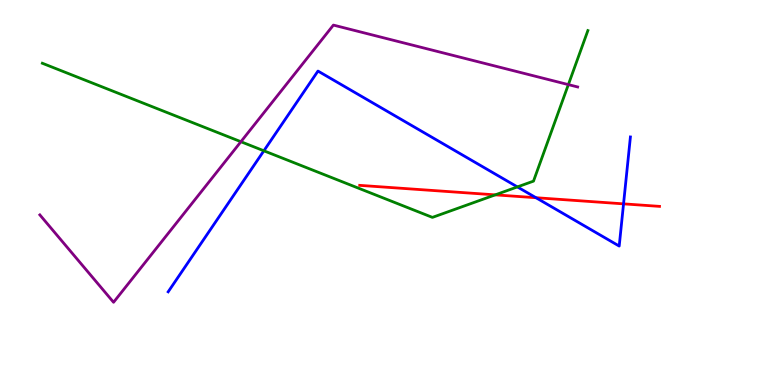[{'lines': ['blue', 'red'], 'intersections': [{'x': 6.92, 'y': 4.86}, {'x': 8.05, 'y': 4.71}]}, {'lines': ['green', 'red'], 'intersections': [{'x': 6.39, 'y': 4.94}]}, {'lines': ['purple', 'red'], 'intersections': []}, {'lines': ['blue', 'green'], 'intersections': [{'x': 3.4, 'y': 6.08}, {'x': 6.68, 'y': 5.15}]}, {'lines': ['blue', 'purple'], 'intersections': []}, {'lines': ['green', 'purple'], 'intersections': [{'x': 3.11, 'y': 6.32}, {'x': 7.33, 'y': 7.8}]}]